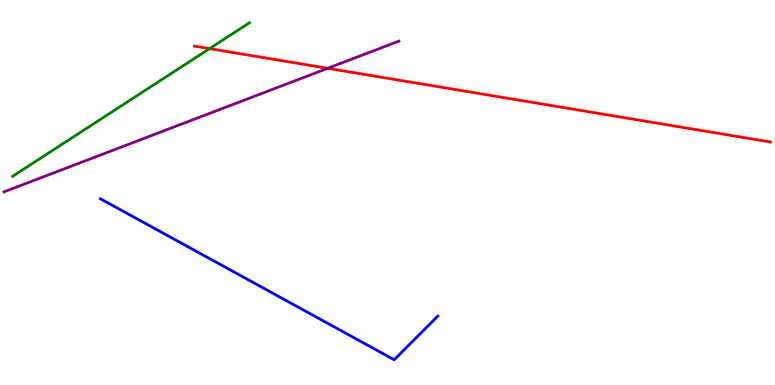[{'lines': ['blue', 'red'], 'intersections': []}, {'lines': ['green', 'red'], 'intersections': [{'x': 2.7, 'y': 8.74}]}, {'lines': ['purple', 'red'], 'intersections': [{'x': 4.23, 'y': 8.23}]}, {'lines': ['blue', 'green'], 'intersections': []}, {'lines': ['blue', 'purple'], 'intersections': []}, {'lines': ['green', 'purple'], 'intersections': []}]